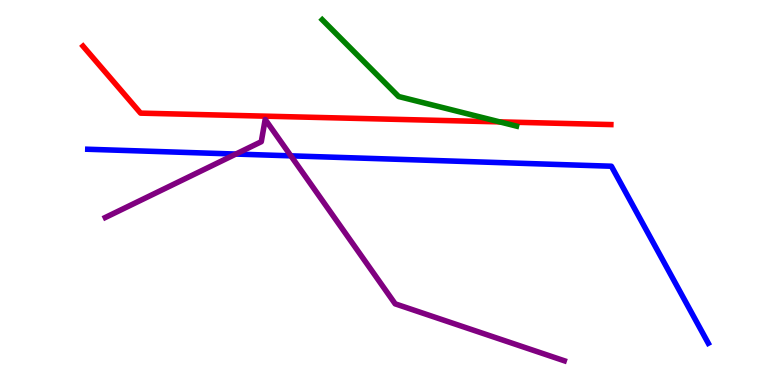[{'lines': ['blue', 'red'], 'intersections': []}, {'lines': ['green', 'red'], 'intersections': [{'x': 6.45, 'y': 6.83}]}, {'lines': ['purple', 'red'], 'intersections': []}, {'lines': ['blue', 'green'], 'intersections': []}, {'lines': ['blue', 'purple'], 'intersections': [{'x': 3.04, 'y': 6.0}, {'x': 3.75, 'y': 5.95}]}, {'lines': ['green', 'purple'], 'intersections': []}]